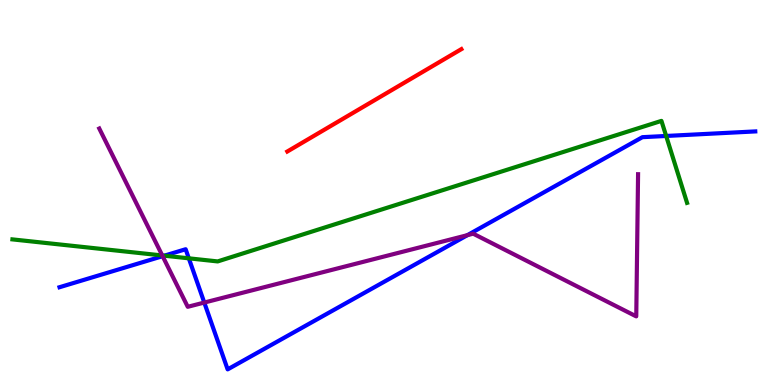[{'lines': ['blue', 'red'], 'intersections': []}, {'lines': ['green', 'red'], 'intersections': []}, {'lines': ['purple', 'red'], 'intersections': []}, {'lines': ['blue', 'green'], 'intersections': [{'x': 2.12, 'y': 3.36}, {'x': 2.44, 'y': 3.29}, {'x': 8.6, 'y': 6.47}]}, {'lines': ['blue', 'purple'], 'intersections': [{'x': 2.1, 'y': 3.35}, {'x': 2.64, 'y': 2.14}, {'x': 6.03, 'y': 3.89}]}, {'lines': ['green', 'purple'], 'intersections': [{'x': 2.09, 'y': 3.36}]}]